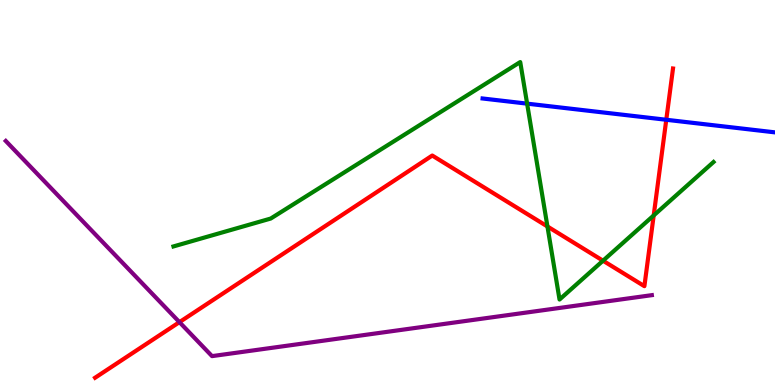[{'lines': ['blue', 'red'], 'intersections': [{'x': 8.6, 'y': 6.89}]}, {'lines': ['green', 'red'], 'intersections': [{'x': 7.06, 'y': 4.12}, {'x': 7.78, 'y': 3.23}, {'x': 8.43, 'y': 4.4}]}, {'lines': ['purple', 'red'], 'intersections': [{'x': 2.32, 'y': 1.63}]}, {'lines': ['blue', 'green'], 'intersections': [{'x': 6.8, 'y': 7.31}]}, {'lines': ['blue', 'purple'], 'intersections': []}, {'lines': ['green', 'purple'], 'intersections': []}]